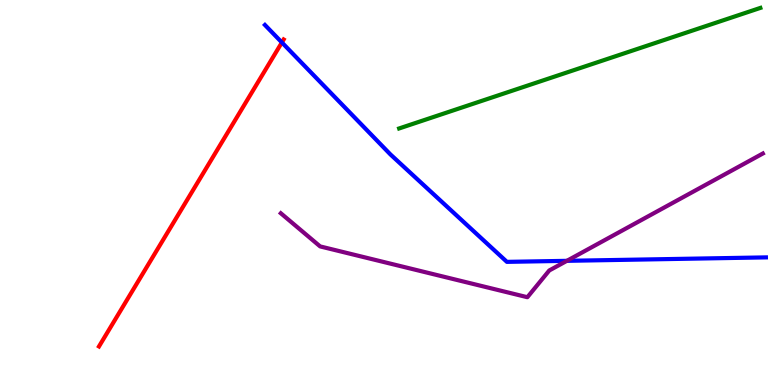[{'lines': ['blue', 'red'], 'intersections': [{'x': 3.64, 'y': 8.9}]}, {'lines': ['green', 'red'], 'intersections': []}, {'lines': ['purple', 'red'], 'intersections': []}, {'lines': ['blue', 'green'], 'intersections': []}, {'lines': ['blue', 'purple'], 'intersections': [{'x': 7.31, 'y': 3.23}]}, {'lines': ['green', 'purple'], 'intersections': []}]